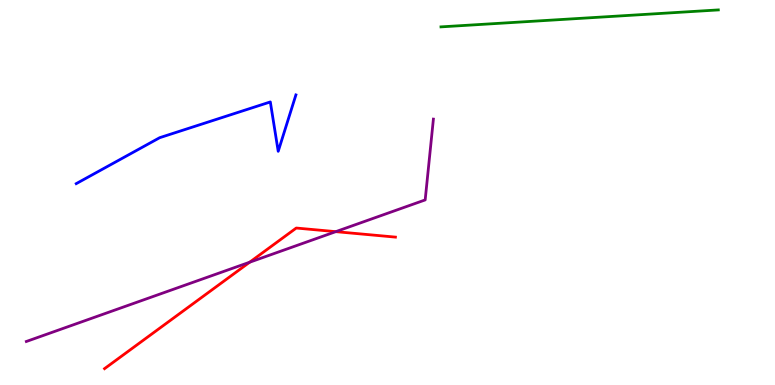[{'lines': ['blue', 'red'], 'intersections': []}, {'lines': ['green', 'red'], 'intersections': []}, {'lines': ['purple', 'red'], 'intersections': [{'x': 3.22, 'y': 3.19}, {'x': 4.33, 'y': 3.98}]}, {'lines': ['blue', 'green'], 'intersections': []}, {'lines': ['blue', 'purple'], 'intersections': []}, {'lines': ['green', 'purple'], 'intersections': []}]